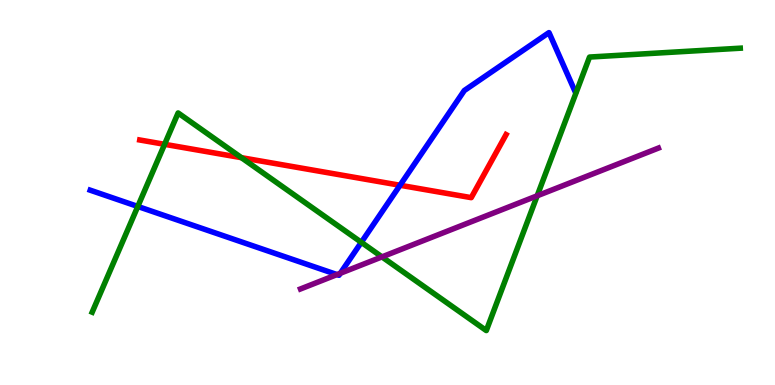[{'lines': ['blue', 'red'], 'intersections': [{'x': 5.16, 'y': 5.19}]}, {'lines': ['green', 'red'], 'intersections': [{'x': 2.12, 'y': 6.25}, {'x': 3.12, 'y': 5.9}]}, {'lines': ['purple', 'red'], 'intersections': []}, {'lines': ['blue', 'green'], 'intersections': [{'x': 1.78, 'y': 4.64}, {'x': 4.66, 'y': 3.71}]}, {'lines': ['blue', 'purple'], 'intersections': [{'x': 4.35, 'y': 2.87}, {'x': 4.39, 'y': 2.9}]}, {'lines': ['green', 'purple'], 'intersections': [{'x': 4.93, 'y': 3.33}, {'x': 6.93, 'y': 4.91}]}]